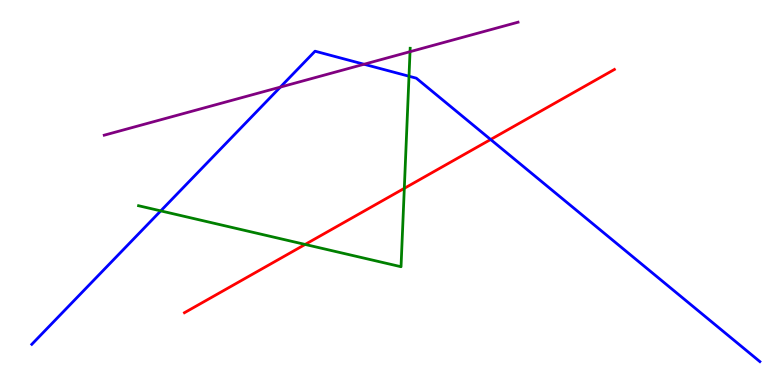[{'lines': ['blue', 'red'], 'intersections': [{'x': 6.33, 'y': 6.38}]}, {'lines': ['green', 'red'], 'intersections': [{'x': 3.94, 'y': 3.65}, {'x': 5.22, 'y': 5.11}]}, {'lines': ['purple', 'red'], 'intersections': []}, {'lines': ['blue', 'green'], 'intersections': [{'x': 2.07, 'y': 4.52}, {'x': 5.28, 'y': 8.02}]}, {'lines': ['blue', 'purple'], 'intersections': [{'x': 3.62, 'y': 7.74}, {'x': 4.7, 'y': 8.33}]}, {'lines': ['green', 'purple'], 'intersections': [{'x': 5.29, 'y': 8.66}]}]